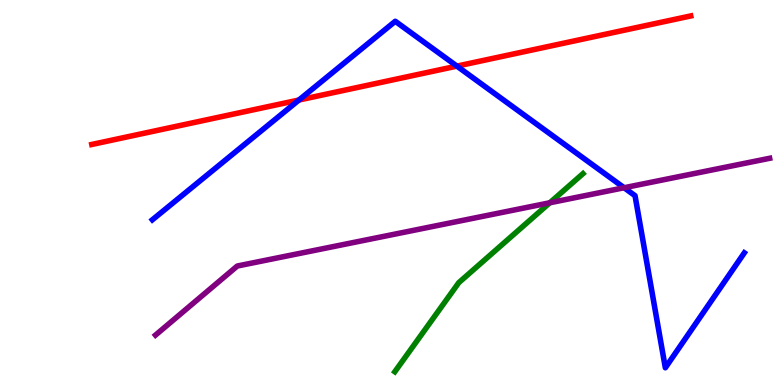[{'lines': ['blue', 'red'], 'intersections': [{'x': 3.86, 'y': 7.4}, {'x': 5.9, 'y': 8.28}]}, {'lines': ['green', 'red'], 'intersections': []}, {'lines': ['purple', 'red'], 'intersections': []}, {'lines': ['blue', 'green'], 'intersections': []}, {'lines': ['blue', 'purple'], 'intersections': [{'x': 8.05, 'y': 5.12}]}, {'lines': ['green', 'purple'], 'intersections': [{'x': 7.09, 'y': 4.73}]}]